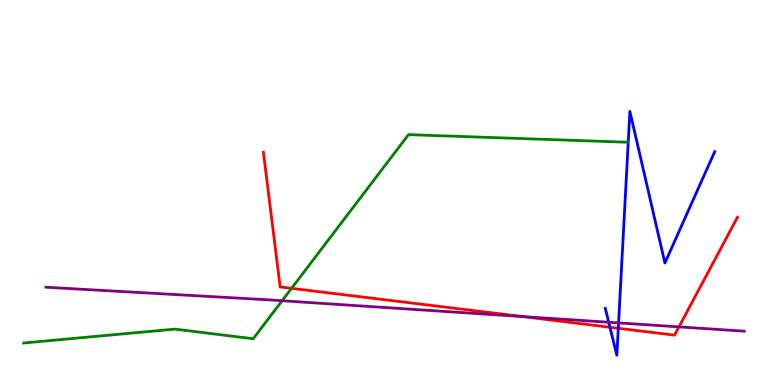[{'lines': ['blue', 'red'], 'intersections': [{'x': 7.87, 'y': 1.5}, {'x': 7.98, 'y': 1.47}]}, {'lines': ['green', 'red'], 'intersections': [{'x': 3.76, 'y': 2.51}]}, {'lines': ['purple', 'red'], 'intersections': [{'x': 6.74, 'y': 1.78}, {'x': 8.76, 'y': 1.51}]}, {'lines': ['blue', 'green'], 'intersections': []}, {'lines': ['blue', 'purple'], 'intersections': [{'x': 7.85, 'y': 1.63}, {'x': 7.98, 'y': 1.61}]}, {'lines': ['green', 'purple'], 'intersections': [{'x': 3.64, 'y': 2.19}]}]